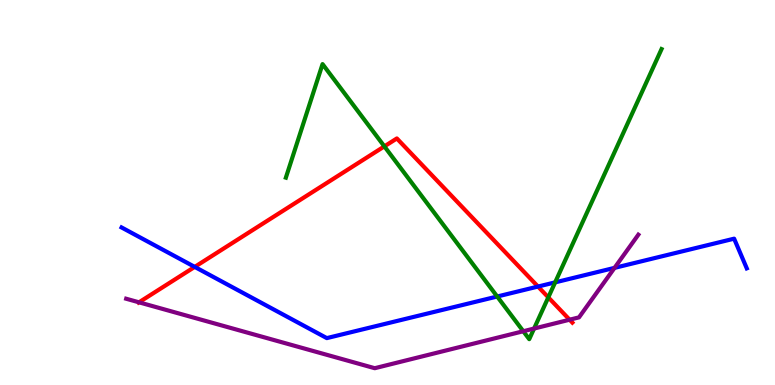[{'lines': ['blue', 'red'], 'intersections': [{'x': 2.51, 'y': 3.07}, {'x': 6.94, 'y': 2.56}]}, {'lines': ['green', 'red'], 'intersections': [{'x': 4.96, 'y': 6.2}, {'x': 7.07, 'y': 2.28}]}, {'lines': ['purple', 'red'], 'intersections': [{'x': 1.79, 'y': 2.15}, {'x': 7.35, 'y': 1.7}]}, {'lines': ['blue', 'green'], 'intersections': [{'x': 6.42, 'y': 2.3}, {'x': 7.16, 'y': 2.67}]}, {'lines': ['blue', 'purple'], 'intersections': [{'x': 7.93, 'y': 3.04}]}, {'lines': ['green', 'purple'], 'intersections': [{'x': 6.75, 'y': 1.4}, {'x': 6.89, 'y': 1.47}]}]